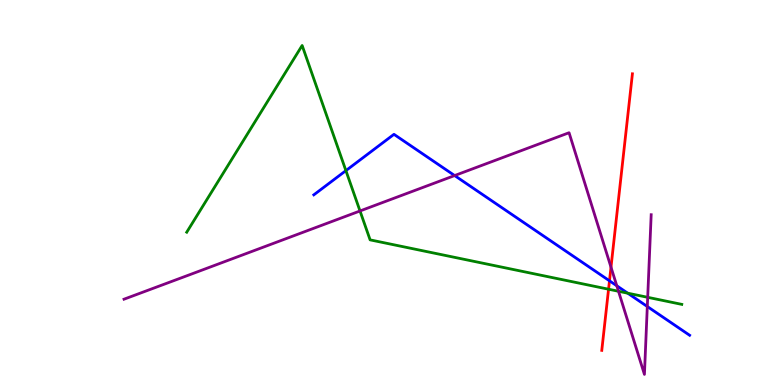[{'lines': ['blue', 'red'], 'intersections': [{'x': 7.86, 'y': 2.71}]}, {'lines': ['green', 'red'], 'intersections': [{'x': 7.85, 'y': 2.49}]}, {'lines': ['purple', 'red'], 'intersections': [{'x': 7.88, 'y': 3.06}]}, {'lines': ['blue', 'green'], 'intersections': [{'x': 4.46, 'y': 5.57}, {'x': 8.1, 'y': 2.38}]}, {'lines': ['blue', 'purple'], 'intersections': [{'x': 5.87, 'y': 5.44}, {'x': 7.96, 'y': 2.58}, {'x': 8.35, 'y': 2.04}]}, {'lines': ['green', 'purple'], 'intersections': [{'x': 4.65, 'y': 4.52}, {'x': 7.98, 'y': 2.43}, {'x': 8.36, 'y': 2.28}]}]